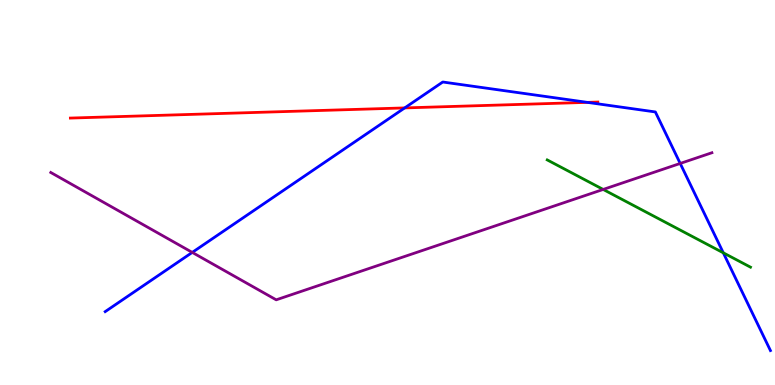[{'lines': ['blue', 'red'], 'intersections': [{'x': 5.22, 'y': 7.2}, {'x': 7.58, 'y': 7.34}]}, {'lines': ['green', 'red'], 'intersections': []}, {'lines': ['purple', 'red'], 'intersections': []}, {'lines': ['blue', 'green'], 'intersections': [{'x': 9.33, 'y': 3.43}]}, {'lines': ['blue', 'purple'], 'intersections': [{'x': 2.48, 'y': 3.44}, {'x': 8.78, 'y': 5.75}]}, {'lines': ['green', 'purple'], 'intersections': [{'x': 7.78, 'y': 5.08}]}]